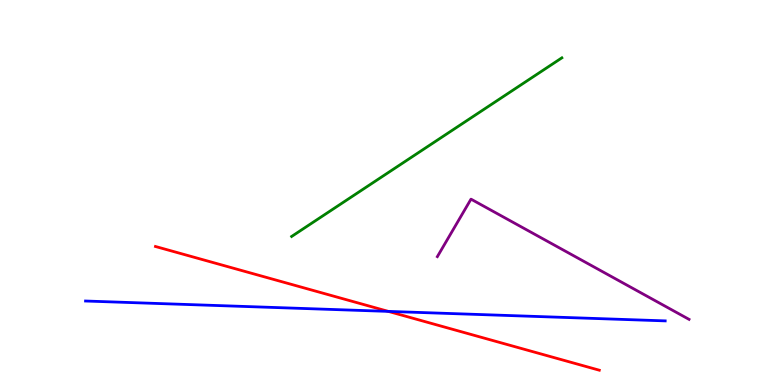[{'lines': ['blue', 'red'], 'intersections': [{'x': 5.01, 'y': 1.91}]}, {'lines': ['green', 'red'], 'intersections': []}, {'lines': ['purple', 'red'], 'intersections': []}, {'lines': ['blue', 'green'], 'intersections': []}, {'lines': ['blue', 'purple'], 'intersections': []}, {'lines': ['green', 'purple'], 'intersections': []}]